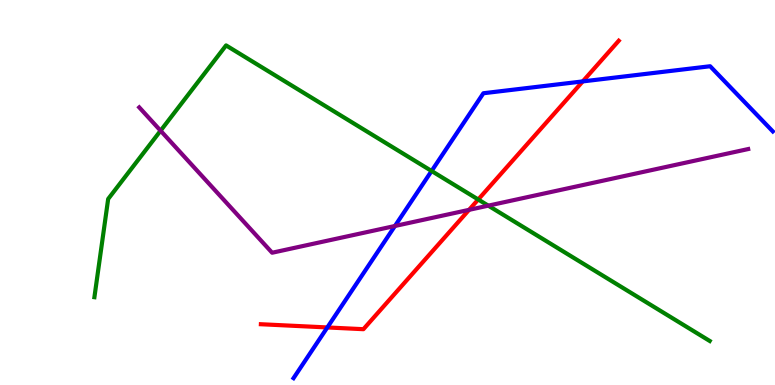[{'lines': ['blue', 'red'], 'intersections': [{'x': 4.22, 'y': 1.49}, {'x': 7.52, 'y': 7.89}]}, {'lines': ['green', 'red'], 'intersections': [{'x': 6.17, 'y': 4.82}]}, {'lines': ['purple', 'red'], 'intersections': [{'x': 6.05, 'y': 4.55}]}, {'lines': ['blue', 'green'], 'intersections': [{'x': 5.57, 'y': 5.56}]}, {'lines': ['blue', 'purple'], 'intersections': [{'x': 5.1, 'y': 4.13}]}, {'lines': ['green', 'purple'], 'intersections': [{'x': 2.07, 'y': 6.61}, {'x': 6.3, 'y': 4.66}]}]